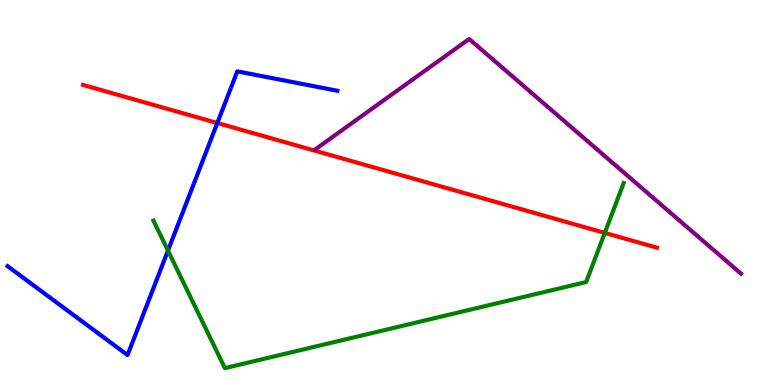[{'lines': ['blue', 'red'], 'intersections': [{'x': 2.8, 'y': 6.8}]}, {'lines': ['green', 'red'], 'intersections': [{'x': 7.8, 'y': 3.95}]}, {'lines': ['purple', 'red'], 'intersections': []}, {'lines': ['blue', 'green'], 'intersections': [{'x': 2.17, 'y': 3.49}]}, {'lines': ['blue', 'purple'], 'intersections': []}, {'lines': ['green', 'purple'], 'intersections': []}]